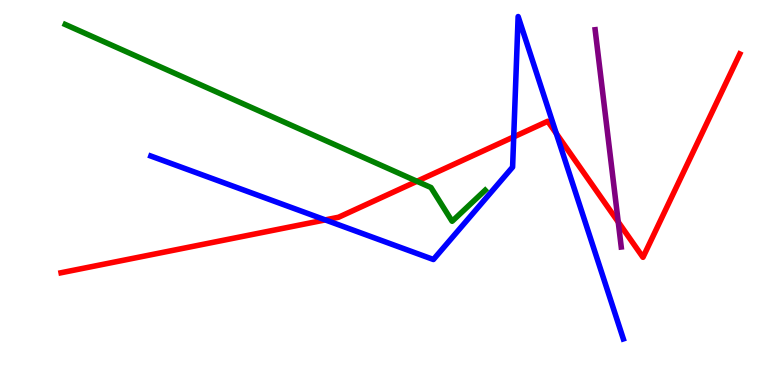[{'lines': ['blue', 'red'], 'intersections': [{'x': 4.2, 'y': 4.29}, {'x': 6.63, 'y': 6.44}, {'x': 7.18, 'y': 6.53}]}, {'lines': ['green', 'red'], 'intersections': [{'x': 5.38, 'y': 5.29}]}, {'lines': ['purple', 'red'], 'intersections': [{'x': 7.98, 'y': 4.23}]}, {'lines': ['blue', 'green'], 'intersections': []}, {'lines': ['blue', 'purple'], 'intersections': []}, {'lines': ['green', 'purple'], 'intersections': []}]